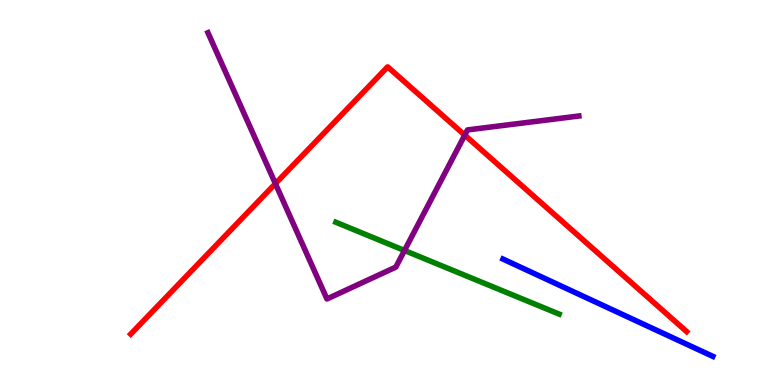[{'lines': ['blue', 'red'], 'intersections': []}, {'lines': ['green', 'red'], 'intersections': []}, {'lines': ['purple', 'red'], 'intersections': [{'x': 3.55, 'y': 5.23}, {'x': 6.0, 'y': 6.49}]}, {'lines': ['blue', 'green'], 'intersections': []}, {'lines': ['blue', 'purple'], 'intersections': []}, {'lines': ['green', 'purple'], 'intersections': [{'x': 5.22, 'y': 3.49}]}]